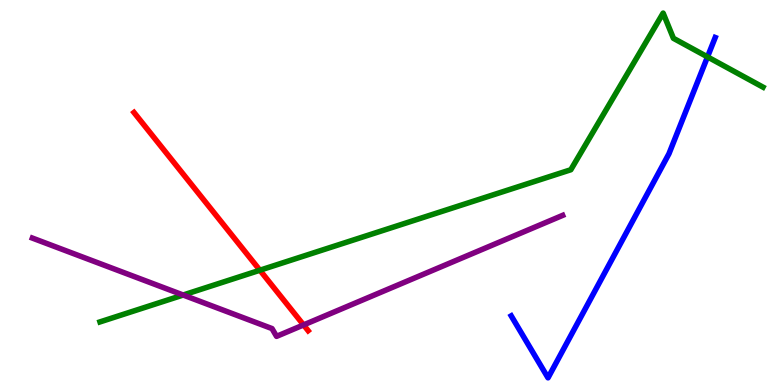[{'lines': ['blue', 'red'], 'intersections': []}, {'lines': ['green', 'red'], 'intersections': [{'x': 3.35, 'y': 2.98}]}, {'lines': ['purple', 'red'], 'intersections': [{'x': 3.92, 'y': 1.56}]}, {'lines': ['blue', 'green'], 'intersections': [{'x': 9.13, 'y': 8.52}]}, {'lines': ['blue', 'purple'], 'intersections': []}, {'lines': ['green', 'purple'], 'intersections': [{'x': 2.36, 'y': 2.34}]}]